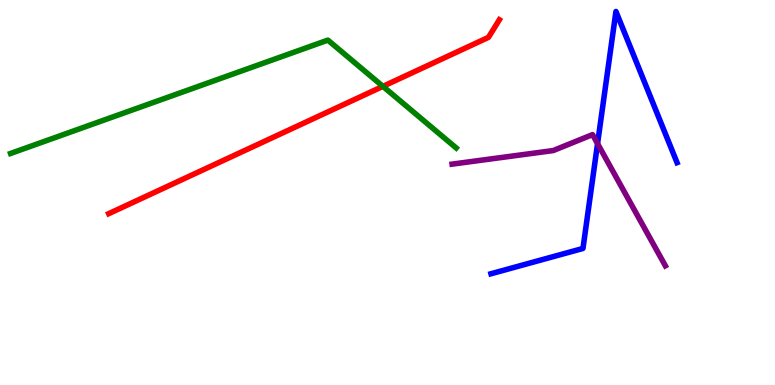[{'lines': ['blue', 'red'], 'intersections': []}, {'lines': ['green', 'red'], 'intersections': [{'x': 4.94, 'y': 7.76}]}, {'lines': ['purple', 'red'], 'intersections': []}, {'lines': ['blue', 'green'], 'intersections': []}, {'lines': ['blue', 'purple'], 'intersections': [{'x': 7.71, 'y': 6.27}]}, {'lines': ['green', 'purple'], 'intersections': []}]